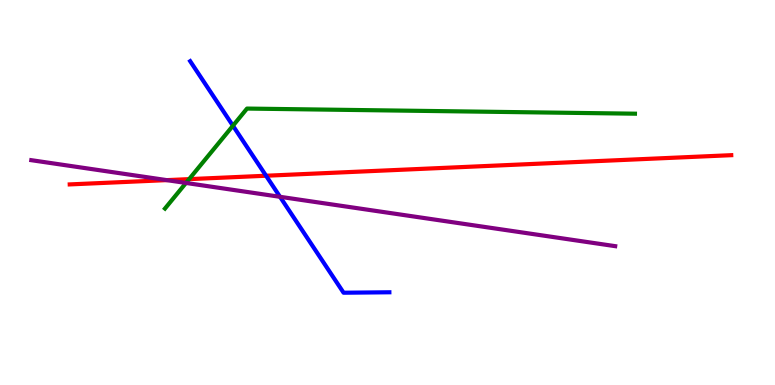[{'lines': ['blue', 'red'], 'intersections': [{'x': 3.43, 'y': 5.44}]}, {'lines': ['green', 'red'], 'intersections': [{'x': 2.44, 'y': 5.35}]}, {'lines': ['purple', 'red'], 'intersections': [{'x': 2.15, 'y': 5.32}]}, {'lines': ['blue', 'green'], 'intersections': [{'x': 3.01, 'y': 6.73}]}, {'lines': ['blue', 'purple'], 'intersections': [{'x': 3.61, 'y': 4.89}]}, {'lines': ['green', 'purple'], 'intersections': [{'x': 2.4, 'y': 5.25}]}]